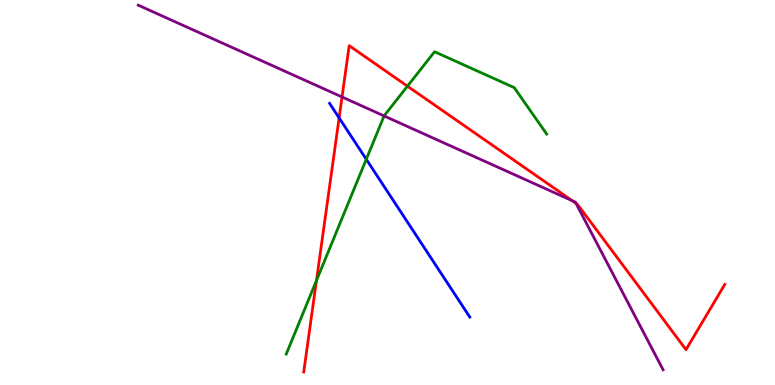[{'lines': ['blue', 'red'], 'intersections': [{'x': 4.38, 'y': 6.94}]}, {'lines': ['green', 'red'], 'intersections': [{'x': 4.08, 'y': 2.71}, {'x': 5.26, 'y': 7.76}]}, {'lines': ['purple', 'red'], 'intersections': [{'x': 4.41, 'y': 7.48}, {'x': 7.38, 'y': 4.79}, {'x': 7.43, 'y': 4.72}]}, {'lines': ['blue', 'green'], 'intersections': [{'x': 4.73, 'y': 5.86}]}, {'lines': ['blue', 'purple'], 'intersections': []}, {'lines': ['green', 'purple'], 'intersections': [{'x': 4.96, 'y': 6.99}]}]